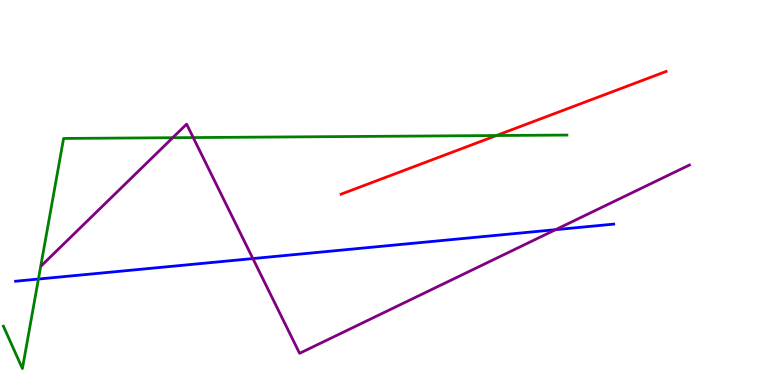[{'lines': ['blue', 'red'], 'intersections': []}, {'lines': ['green', 'red'], 'intersections': [{'x': 6.41, 'y': 6.48}]}, {'lines': ['purple', 'red'], 'intersections': []}, {'lines': ['blue', 'green'], 'intersections': [{'x': 0.496, 'y': 2.75}]}, {'lines': ['blue', 'purple'], 'intersections': [{'x': 3.26, 'y': 3.28}, {'x': 7.17, 'y': 4.03}]}, {'lines': ['green', 'purple'], 'intersections': [{'x': 2.23, 'y': 6.42}, {'x': 2.49, 'y': 6.43}]}]